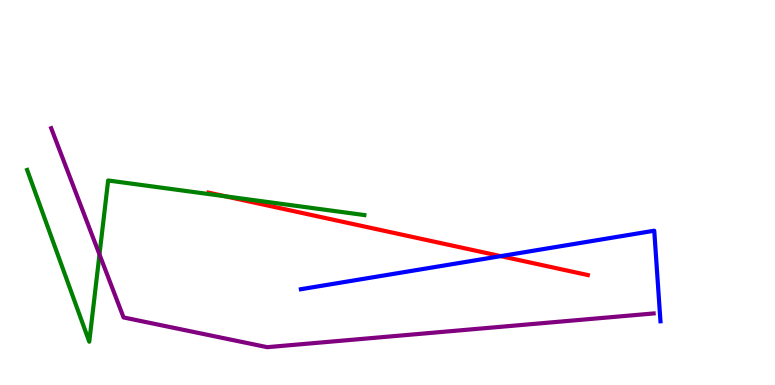[{'lines': ['blue', 'red'], 'intersections': [{'x': 6.46, 'y': 3.35}]}, {'lines': ['green', 'red'], 'intersections': [{'x': 2.91, 'y': 4.9}]}, {'lines': ['purple', 'red'], 'intersections': []}, {'lines': ['blue', 'green'], 'intersections': []}, {'lines': ['blue', 'purple'], 'intersections': []}, {'lines': ['green', 'purple'], 'intersections': [{'x': 1.28, 'y': 3.39}]}]